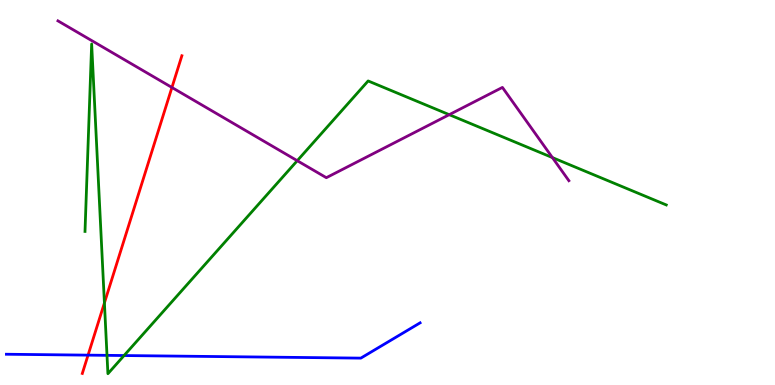[{'lines': ['blue', 'red'], 'intersections': [{'x': 1.14, 'y': 0.776}]}, {'lines': ['green', 'red'], 'intersections': [{'x': 1.35, 'y': 2.13}]}, {'lines': ['purple', 'red'], 'intersections': [{'x': 2.22, 'y': 7.73}]}, {'lines': ['blue', 'green'], 'intersections': [{'x': 1.38, 'y': 0.77}, {'x': 1.6, 'y': 0.765}]}, {'lines': ['blue', 'purple'], 'intersections': []}, {'lines': ['green', 'purple'], 'intersections': [{'x': 3.84, 'y': 5.83}, {'x': 5.8, 'y': 7.02}, {'x': 7.13, 'y': 5.91}]}]